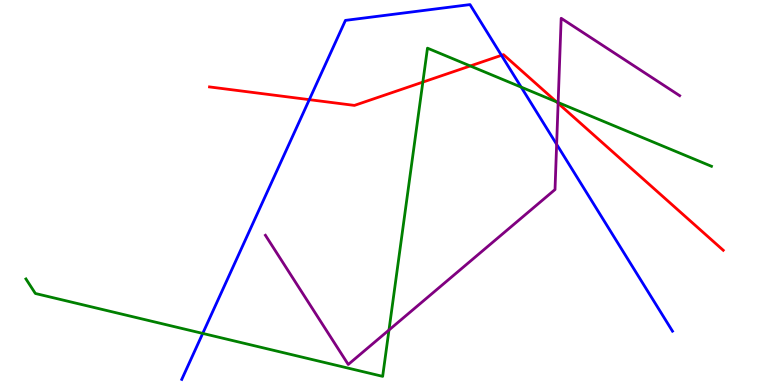[{'lines': ['blue', 'red'], 'intersections': [{'x': 3.99, 'y': 7.41}, {'x': 6.47, 'y': 8.56}]}, {'lines': ['green', 'red'], 'intersections': [{'x': 5.46, 'y': 7.87}, {'x': 6.07, 'y': 8.29}, {'x': 7.18, 'y': 7.36}]}, {'lines': ['purple', 'red'], 'intersections': [{'x': 7.2, 'y': 7.32}]}, {'lines': ['blue', 'green'], 'intersections': [{'x': 2.62, 'y': 1.34}, {'x': 6.73, 'y': 7.74}]}, {'lines': ['blue', 'purple'], 'intersections': [{'x': 7.18, 'y': 6.25}]}, {'lines': ['green', 'purple'], 'intersections': [{'x': 5.02, 'y': 1.43}, {'x': 7.2, 'y': 7.34}]}]